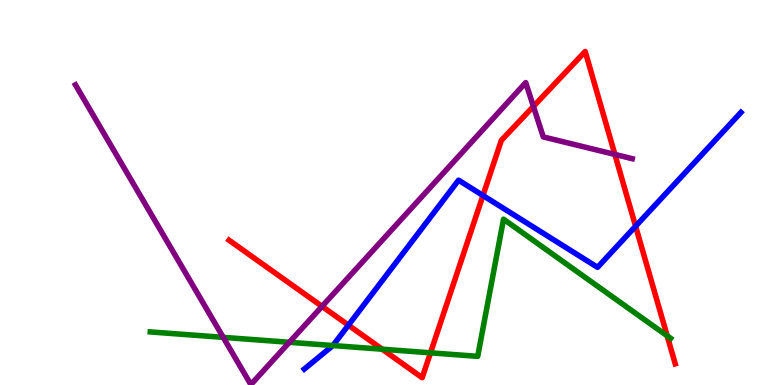[{'lines': ['blue', 'red'], 'intersections': [{'x': 4.5, 'y': 1.55}, {'x': 6.23, 'y': 4.92}, {'x': 8.2, 'y': 4.12}]}, {'lines': ['green', 'red'], 'intersections': [{'x': 4.93, 'y': 0.929}, {'x': 5.55, 'y': 0.836}, {'x': 8.61, 'y': 1.28}]}, {'lines': ['purple', 'red'], 'intersections': [{'x': 4.16, 'y': 2.04}, {'x': 6.88, 'y': 7.24}, {'x': 7.93, 'y': 5.99}]}, {'lines': ['blue', 'green'], 'intersections': [{'x': 4.3, 'y': 1.02}]}, {'lines': ['blue', 'purple'], 'intersections': []}, {'lines': ['green', 'purple'], 'intersections': [{'x': 2.88, 'y': 1.24}, {'x': 3.73, 'y': 1.11}]}]